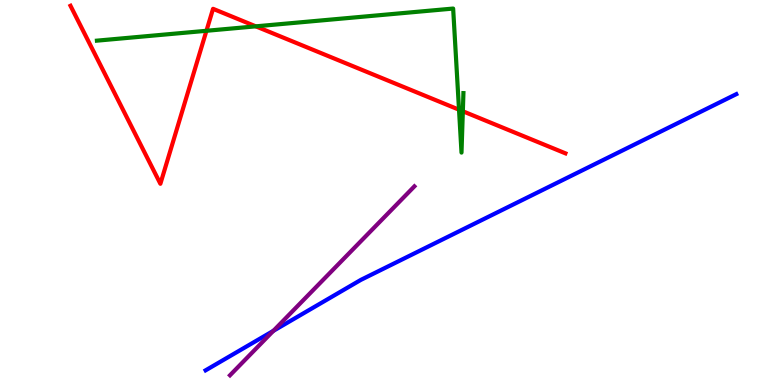[{'lines': ['blue', 'red'], 'intersections': []}, {'lines': ['green', 'red'], 'intersections': [{'x': 2.66, 'y': 9.2}, {'x': 3.3, 'y': 9.32}, {'x': 5.92, 'y': 7.15}, {'x': 5.97, 'y': 7.11}]}, {'lines': ['purple', 'red'], 'intersections': []}, {'lines': ['blue', 'green'], 'intersections': []}, {'lines': ['blue', 'purple'], 'intersections': [{'x': 3.53, 'y': 1.41}]}, {'lines': ['green', 'purple'], 'intersections': []}]